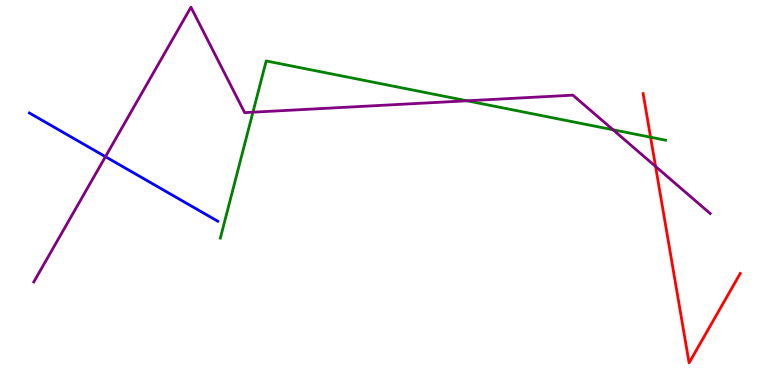[{'lines': ['blue', 'red'], 'intersections': []}, {'lines': ['green', 'red'], 'intersections': [{'x': 8.39, 'y': 6.44}]}, {'lines': ['purple', 'red'], 'intersections': [{'x': 8.46, 'y': 5.68}]}, {'lines': ['blue', 'green'], 'intersections': []}, {'lines': ['blue', 'purple'], 'intersections': [{'x': 1.36, 'y': 5.93}]}, {'lines': ['green', 'purple'], 'intersections': [{'x': 3.26, 'y': 7.09}, {'x': 6.03, 'y': 7.38}, {'x': 7.91, 'y': 6.63}]}]